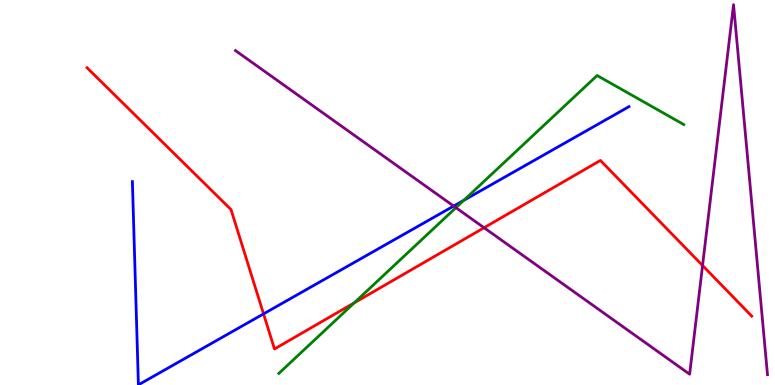[{'lines': ['blue', 'red'], 'intersections': [{'x': 3.4, 'y': 1.85}]}, {'lines': ['green', 'red'], 'intersections': [{'x': 4.57, 'y': 2.13}]}, {'lines': ['purple', 'red'], 'intersections': [{'x': 6.25, 'y': 4.08}, {'x': 9.07, 'y': 3.1}]}, {'lines': ['blue', 'green'], 'intersections': [{'x': 5.98, 'y': 4.8}]}, {'lines': ['blue', 'purple'], 'intersections': [{'x': 5.85, 'y': 4.65}]}, {'lines': ['green', 'purple'], 'intersections': [{'x': 5.88, 'y': 4.61}]}]